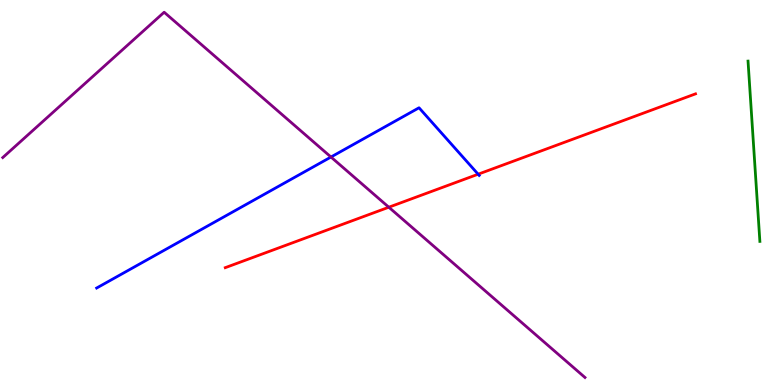[{'lines': ['blue', 'red'], 'intersections': [{'x': 6.17, 'y': 5.48}]}, {'lines': ['green', 'red'], 'intersections': []}, {'lines': ['purple', 'red'], 'intersections': [{'x': 5.02, 'y': 4.62}]}, {'lines': ['blue', 'green'], 'intersections': []}, {'lines': ['blue', 'purple'], 'intersections': [{'x': 4.27, 'y': 5.92}]}, {'lines': ['green', 'purple'], 'intersections': []}]